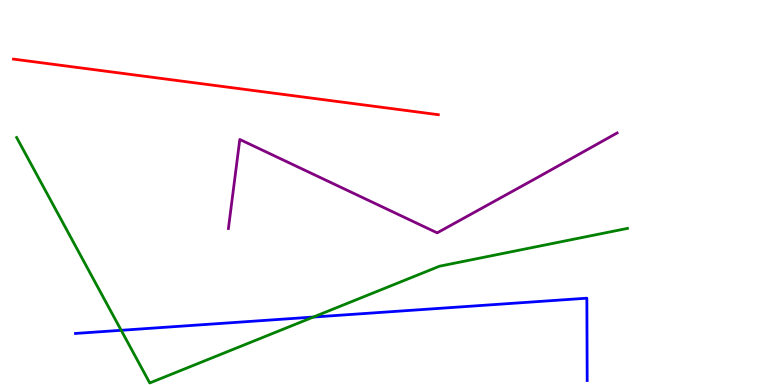[{'lines': ['blue', 'red'], 'intersections': []}, {'lines': ['green', 'red'], 'intersections': []}, {'lines': ['purple', 'red'], 'intersections': []}, {'lines': ['blue', 'green'], 'intersections': [{'x': 1.56, 'y': 1.42}, {'x': 4.04, 'y': 1.76}]}, {'lines': ['blue', 'purple'], 'intersections': []}, {'lines': ['green', 'purple'], 'intersections': []}]